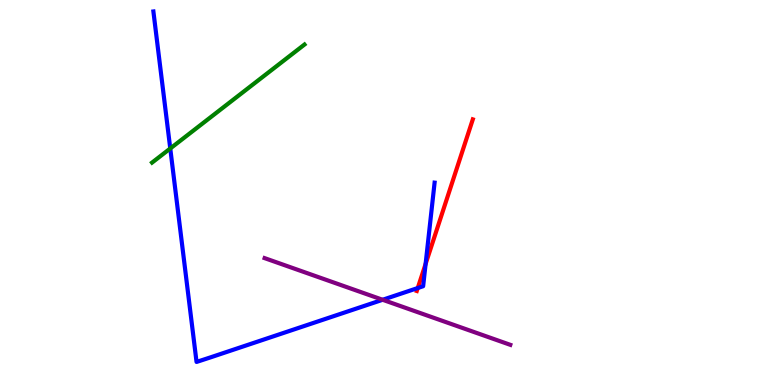[{'lines': ['blue', 'red'], 'intersections': [{'x': 5.39, 'y': 2.52}, {'x': 5.49, 'y': 3.14}]}, {'lines': ['green', 'red'], 'intersections': []}, {'lines': ['purple', 'red'], 'intersections': []}, {'lines': ['blue', 'green'], 'intersections': [{'x': 2.2, 'y': 6.14}]}, {'lines': ['blue', 'purple'], 'intersections': [{'x': 4.94, 'y': 2.21}]}, {'lines': ['green', 'purple'], 'intersections': []}]